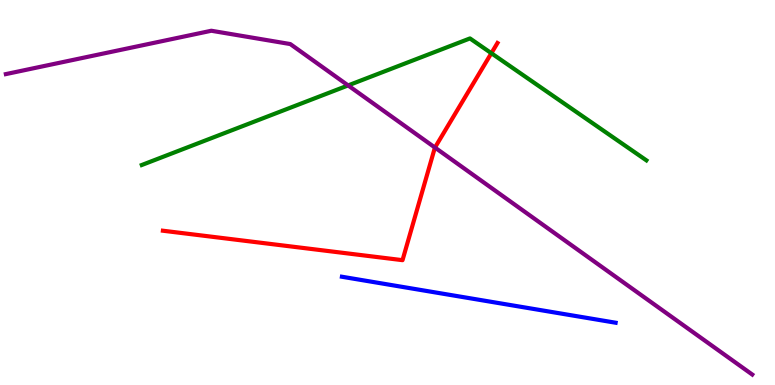[{'lines': ['blue', 'red'], 'intersections': []}, {'lines': ['green', 'red'], 'intersections': [{'x': 6.34, 'y': 8.62}]}, {'lines': ['purple', 'red'], 'intersections': [{'x': 5.61, 'y': 6.17}]}, {'lines': ['blue', 'green'], 'intersections': []}, {'lines': ['blue', 'purple'], 'intersections': []}, {'lines': ['green', 'purple'], 'intersections': [{'x': 4.49, 'y': 7.78}]}]